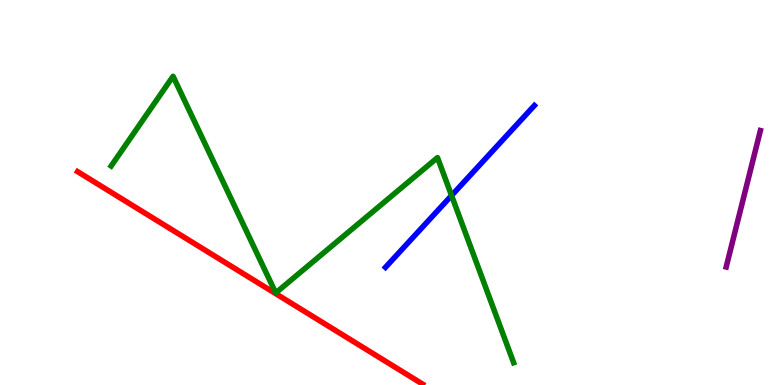[{'lines': ['blue', 'red'], 'intersections': []}, {'lines': ['green', 'red'], 'intersections': []}, {'lines': ['purple', 'red'], 'intersections': []}, {'lines': ['blue', 'green'], 'intersections': [{'x': 5.83, 'y': 4.92}]}, {'lines': ['blue', 'purple'], 'intersections': []}, {'lines': ['green', 'purple'], 'intersections': []}]